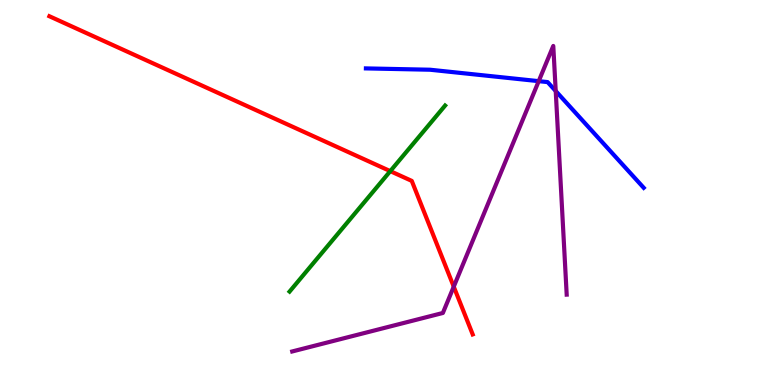[{'lines': ['blue', 'red'], 'intersections': []}, {'lines': ['green', 'red'], 'intersections': [{'x': 5.04, 'y': 5.55}]}, {'lines': ['purple', 'red'], 'intersections': [{'x': 5.85, 'y': 2.55}]}, {'lines': ['blue', 'green'], 'intersections': []}, {'lines': ['blue', 'purple'], 'intersections': [{'x': 6.95, 'y': 7.89}, {'x': 7.17, 'y': 7.64}]}, {'lines': ['green', 'purple'], 'intersections': []}]